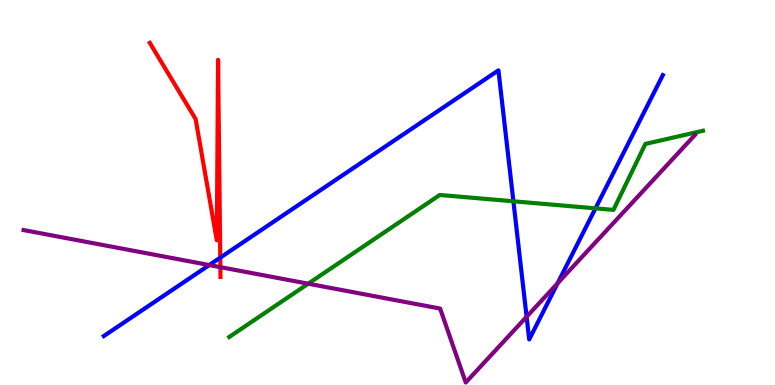[{'lines': ['blue', 'red'], 'intersections': [{'x': 2.84, 'y': 3.31}]}, {'lines': ['green', 'red'], 'intersections': []}, {'lines': ['purple', 'red'], 'intersections': [{'x': 2.84, 'y': 3.06}]}, {'lines': ['blue', 'green'], 'intersections': [{'x': 6.62, 'y': 4.77}, {'x': 7.68, 'y': 4.59}]}, {'lines': ['blue', 'purple'], 'intersections': [{'x': 2.7, 'y': 3.12}, {'x': 6.79, 'y': 1.77}, {'x': 7.19, 'y': 2.64}]}, {'lines': ['green', 'purple'], 'intersections': [{'x': 3.98, 'y': 2.63}]}]